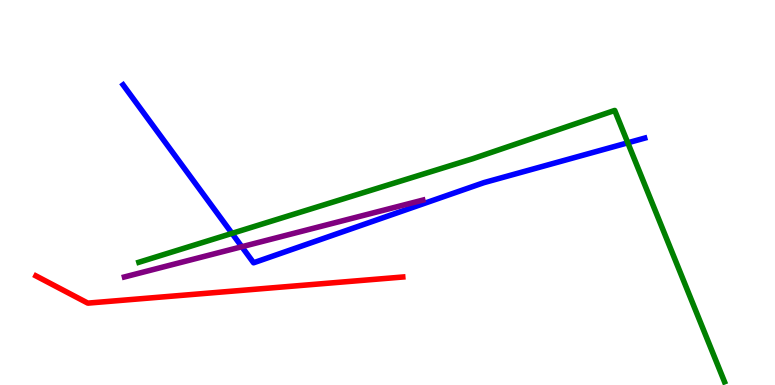[{'lines': ['blue', 'red'], 'intersections': []}, {'lines': ['green', 'red'], 'intersections': []}, {'lines': ['purple', 'red'], 'intersections': []}, {'lines': ['blue', 'green'], 'intersections': [{'x': 2.99, 'y': 3.94}, {'x': 8.1, 'y': 6.29}]}, {'lines': ['blue', 'purple'], 'intersections': [{'x': 3.12, 'y': 3.59}]}, {'lines': ['green', 'purple'], 'intersections': []}]